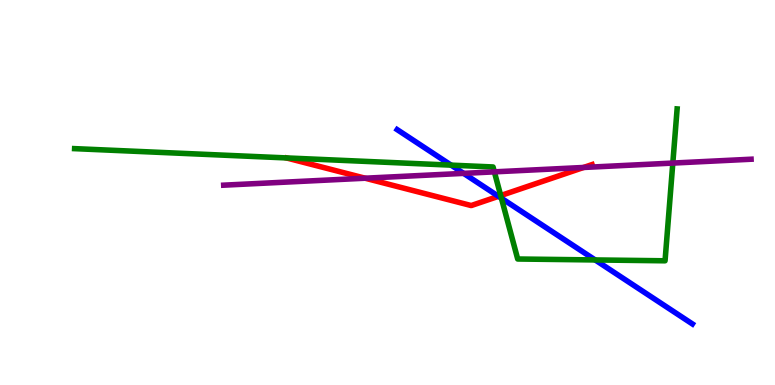[{'lines': ['blue', 'red'], 'intersections': [{'x': 6.43, 'y': 4.9}]}, {'lines': ['green', 'red'], 'intersections': [{'x': 6.46, 'y': 4.92}]}, {'lines': ['purple', 'red'], 'intersections': [{'x': 4.71, 'y': 5.37}, {'x': 7.53, 'y': 5.65}]}, {'lines': ['blue', 'green'], 'intersections': [{'x': 5.82, 'y': 5.71}, {'x': 6.47, 'y': 4.85}, {'x': 7.68, 'y': 3.25}]}, {'lines': ['blue', 'purple'], 'intersections': [{'x': 5.98, 'y': 5.5}]}, {'lines': ['green', 'purple'], 'intersections': [{'x': 6.38, 'y': 5.54}, {'x': 8.68, 'y': 5.76}]}]